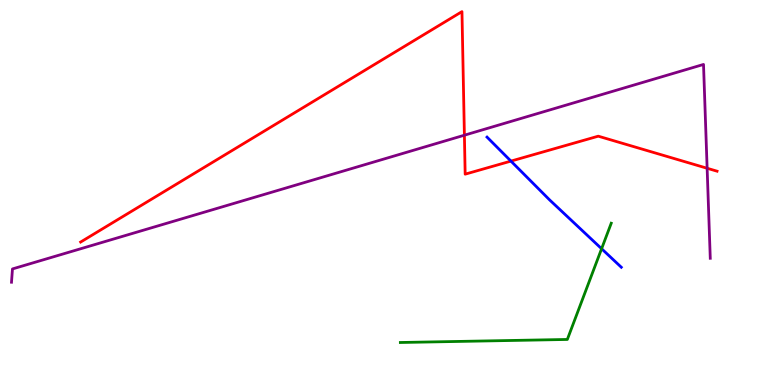[{'lines': ['blue', 'red'], 'intersections': [{'x': 6.59, 'y': 5.82}]}, {'lines': ['green', 'red'], 'intersections': []}, {'lines': ['purple', 'red'], 'intersections': [{'x': 5.99, 'y': 6.49}, {'x': 9.12, 'y': 5.63}]}, {'lines': ['blue', 'green'], 'intersections': [{'x': 7.76, 'y': 3.54}]}, {'lines': ['blue', 'purple'], 'intersections': []}, {'lines': ['green', 'purple'], 'intersections': []}]